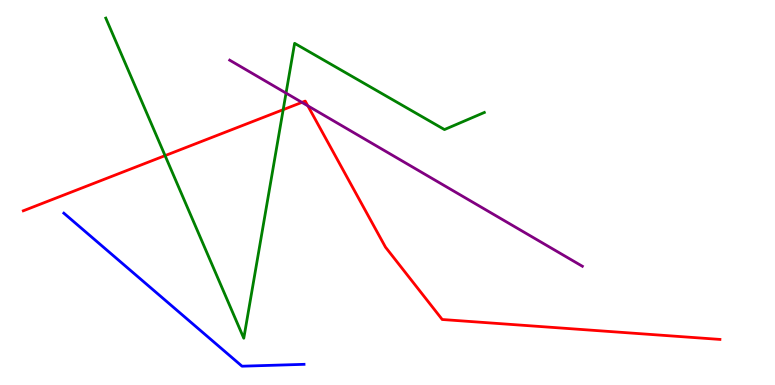[{'lines': ['blue', 'red'], 'intersections': []}, {'lines': ['green', 'red'], 'intersections': [{'x': 2.13, 'y': 5.96}, {'x': 3.65, 'y': 7.15}]}, {'lines': ['purple', 'red'], 'intersections': [{'x': 3.9, 'y': 7.34}, {'x': 3.97, 'y': 7.25}]}, {'lines': ['blue', 'green'], 'intersections': []}, {'lines': ['blue', 'purple'], 'intersections': []}, {'lines': ['green', 'purple'], 'intersections': [{'x': 3.69, 'y': 7.58}]}]